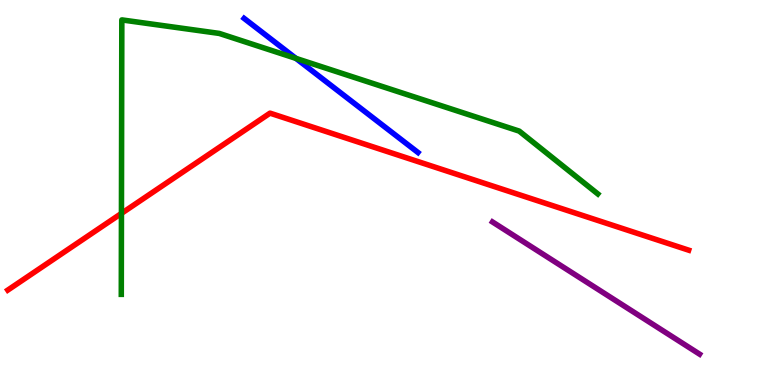[{'lines': ['blue', 'red'], 'intersections': []}, {'lines': ['green', 'red'], 'intersections': [{'x': 1.57, 'y': 4.46}]}, {'lines': ['purple', 'red'], 'intersections': []}, {'lines': ['blue', 'green'], 'intersections': [{'x': 3.82, 'y': 8.48}]}, {'lines': ['blue', 'purple'], 'intersections': []}, {'lines': ['green', 'purple'], 'intersections': []}]